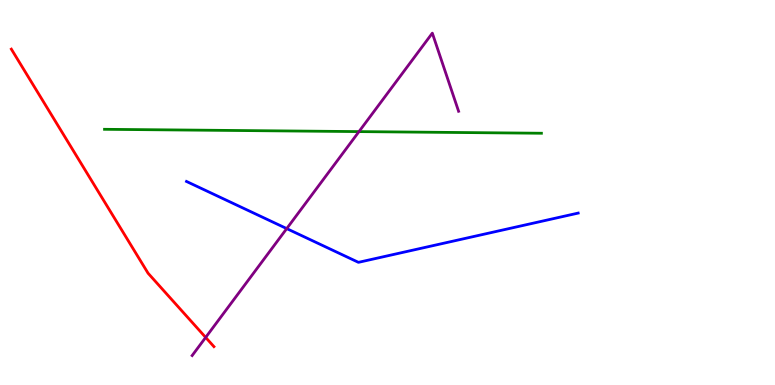[{'lines': ['blue', 'red'], 'intersections': []}, {'lines': ['green', 'red'], 'intersections': []}, {'lines': ['purple', 'red'], 'intersections': [{'x': 2.65, 'y': 1.24}]}, {'lines': ['blue', 'green'], 'intersections': []}, {'lines': ['blue', 'purple'], 'intersections': [{'x': 3.7, 'y': 4.06}]}, {'lines': ['green', 'purple'], 'intersections': [{'x': 4.63, 'y': 6.58}]}]